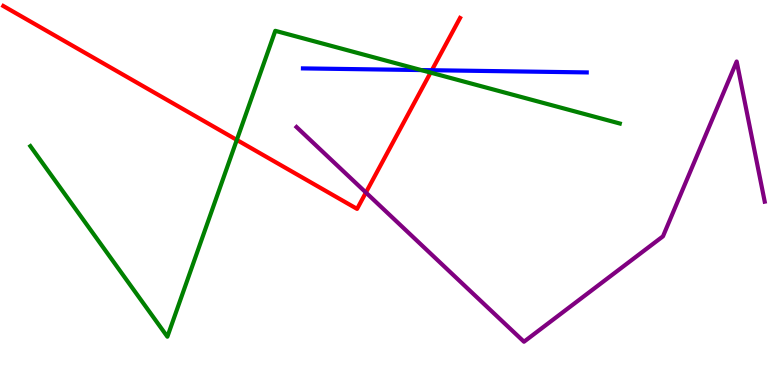[{'lines': ['blue', 'red'], 'intersections': [{'x': 5.57, 'y': 8.18}]}, {'lines': ['green', 'red'], 'intersections': [{'x': 3.06, 'y': 6.37}, {'x': 5.56, 'y': 8.11}]}, {'lines': ['purple', 'red'], 'intersections': [{'x': 4.72, 'y': 5.0}]}, {'lines': ['blue', 'green'], 'intersections': [{'x': 5.43, 'y': 8.18}]}, {'lines': ['blue', 'purple'], 'intersections': []}, {'lines': ['green', 'purple'], 'intersections': []}]